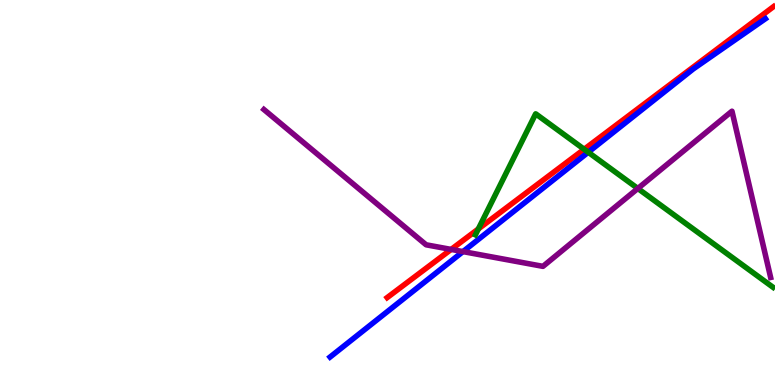[{'lines': ['blue', 'red'], 'intersections': []}, {'lines': ['green', 'red'], 'intersections': [{'x': 6.17, 'y': 4.05}, {'x': 7.54, 'y': 6.12}]}, {'lines': ['purple', 'red'], 'intersections': [{'x': 5.82, 'y': 3.52}]}, {'lines': ['blue', 'green'], 'intersections': [{'x': 7.59, 'y': 6.05}]}, {'lines': ['blue', 'purple'], 'intersections': [{'x': 5.97, 'y': 3.46}]}, {'lines': ['green', 'purple'], 'intersections': [{'x': 8.23, 'y': 5.1}]}]